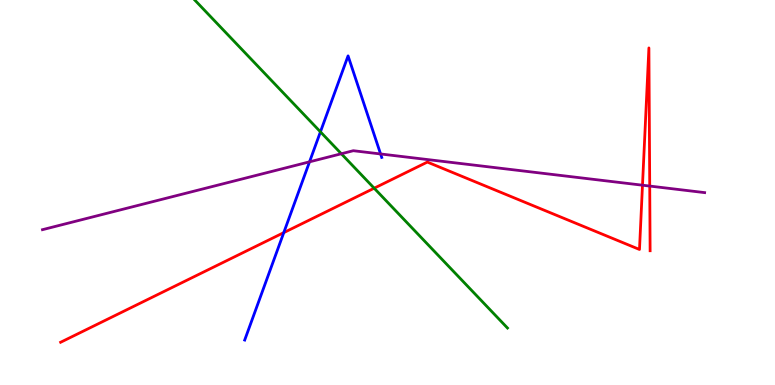[{'lines': ['blue', 'red'], 'intersections': [{'x': 3.66, 'y': 3.96}]}, {'lines': ['green', 'red'], 'intersections': [{'x': 4.83, 'y': 5.11}]}, {'lines': ['purple', 'red'], 'intersections': [{'x': 8.29, 'y': 5.19}, {'x': 8.38, 'y': 5.17}]}, {'lines': ['blue', 'green'], 'intersections': [{'x': 4.13, 'y': 6.58}]}, {'lines': ['blue', 'purple'], 'intersections': [{'x': 3.99, 'y': 5.8}, {'x': 4.91, 'y': 6.0}]}, {'lines': ['green', 'purple'], 'intersections': [{'x': 4.4, 'y': 6.01}]}]